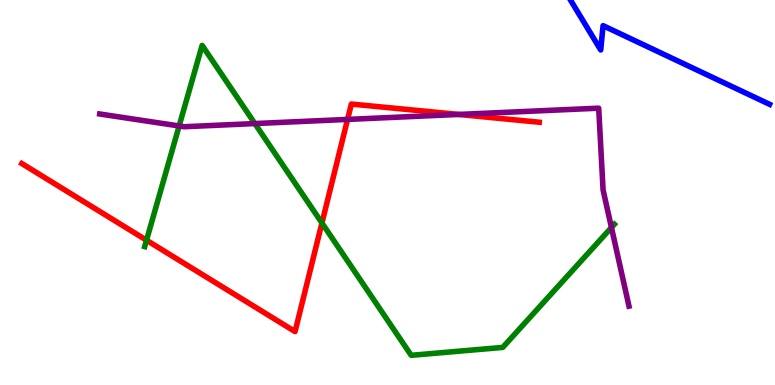[{'lines': ['blue', 'red'], 'intersections': []}, {'lines': ['green', 'red'], 'intersections': [{'x': 1.89, 'y': 3.76}, {'x': 4.15, 'y': 4.21}]}, {'lines': ['purple', 'red'], 'intersections': [{'x': 4.48, 'y': 6.9}, {'x': 5.92, 'y': 7.03}]}, {'lines': ['blue', 'green'], 'intersections': []}, {'lines': ['blue', 'purple'], 'intersections': []}, {'lines': ['green', 'purple'], 'intersections': [{'x': 2.31, 'y': 6.73}, {'x': 3.29, 'y': 6.79}, {'x': 7.89, 'y': 4.09}]}]